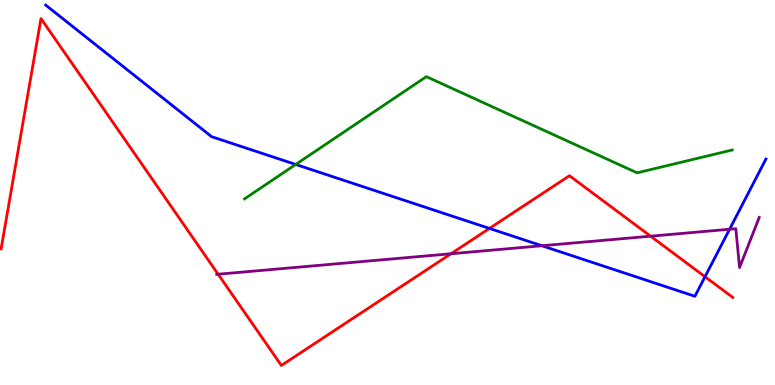[{'lines': ['blue', 'red'], 'intersections': [{'x': 6.32, 'y': 4.07}, {'x': 9.1, 'y': 2.81}]}, {'lines': ['green', 'red'], 'intersections': []}, {'lines': ['purple', 'red'], 'intersections': [{'x': 2.81, 'y': 2.88}, {'x': 5.82, 'y': 3.41}, {'x': 8.39, 'y': 3.87}]}, {'lines': ['blue', 'green'], 'intersections': [{'x': 3.82, 'y': 5.73}]}, {'lines': ['blue', 'purple'], 'intersections': [{'x': 6.99, 'y': 3.62}, {'x': 9.41, 'y': 4.05}]}, {'lines': ['green', 'purple'], 'intersections': []}]